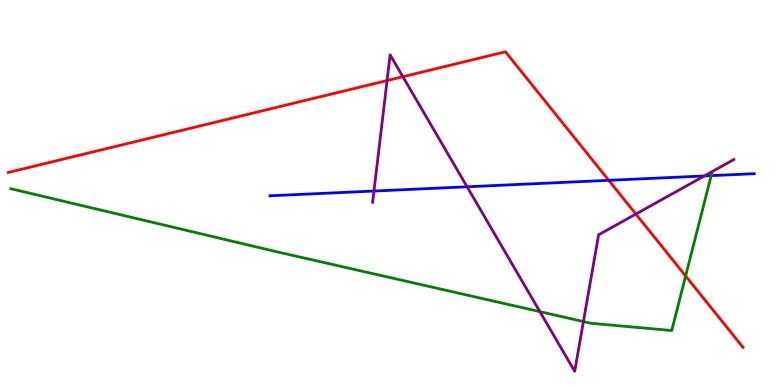[{'lines': ['blue', 'red'], 'intersections': [{'x': 7.85, 'y': 5.32}]}, {'lines': ['green', 'red'], 'intersections': [{'x': 8.85, 'y': 2.83}]}, {'lines': ['purple', 'red'], 'intersections': [{'x': 4.99, 'y': 7.91}, {'x': 5.2, 'y': 8.01}, {'x': 8.2, 'y': 4.44}]}, {'lines': ['blue', 'green'], 'intersections': [{'x': 9.18, 'y': 5.44}]}, {'lines': ['blue', 'purple'], 'intersections': [{'x': 4.83, 'y': 5.04}, {'x': 6.03, 'y': 5.15}, {'x': 9.09, 'y': 5.43}]}, {'lines': ['green', 'purple'], 'intersections': [{'x': 6.97, 'y': 1.91}, {'x': 7.53, 'y': 1.65}]}]